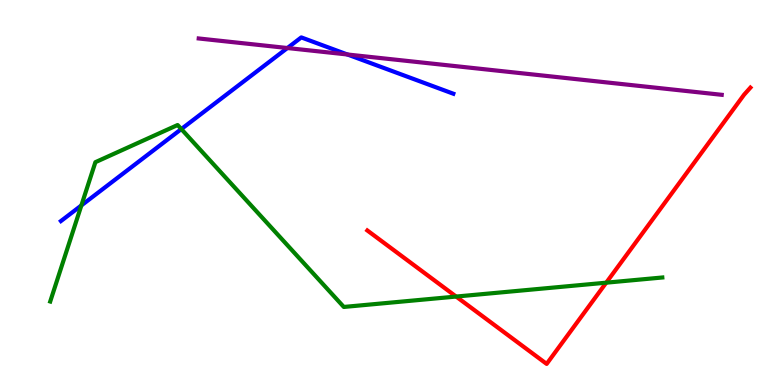[{'lines': ['blue', 'red'], 'intersections': []}, {'lines': ['green', 'red'], 'intersections': [{'x': 5.89, 'y': 2.3}, {'x': 7.82, 'y': 2.66}]}, {'lines': ['purple', 'red'], 'intersections': []}, {'lines': ['blue', 'green'], 'intersections': [{'x': 1.05, 'y': 4.66}, {'x': 2.34, 'y': 6.65}]}, {'lines': ['blue', 'purple'], 'intersections': [{'x': 3.71, 'y': 8.75}, {'x': 4.48, 'y': 8.58}]}, {'lines': ['green', 'purple'], 'intersections': []}]